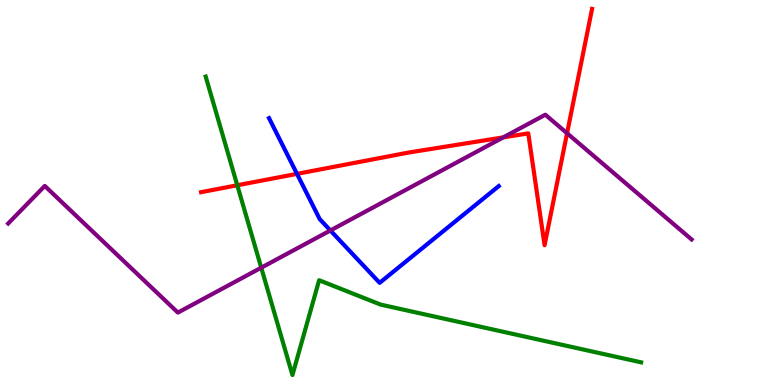[{'lines': ['blue', 'red'], 'intersections': [{'x': 3.83, 'y': 5.48}]}, {'lines': ['green', 'red'], 'intersections': [{'x': 3.06, 'y': 5.19}]}, {'lines': ['purple', 'red'], 'intersections': [{'x': 6.49, 'y': 6.43}, {'x': 7.32, 'y': 6.54}]}, {'lines': ['blue', 'green'], 'intersections': []}, {'lines': ['blue', 'purple'], 'intersections': [{'x': 4.26, 'y': 4.01}]}, {'lines': ['green', 'purple'], 'intersections': [{'x': 3.37, 'y': 3.05}]}]